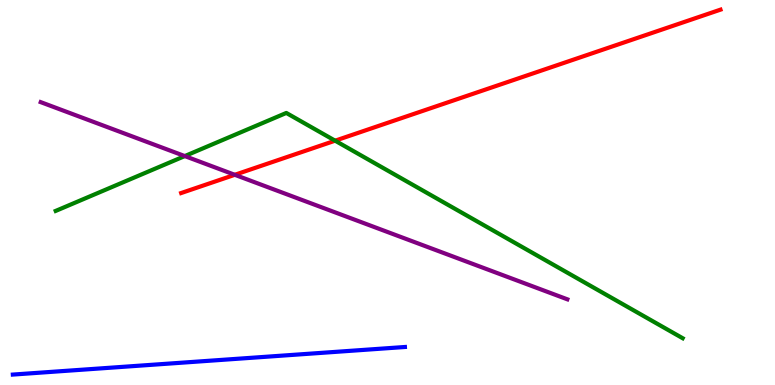[{'lines': ['blue', 'red'], 'intersections': []}, {'lines': ['green', 'red'], 'intersections': [{'x': 4.32, 'y': 6.35}]}, {'lines': ['purple', 'red'], 'intersections': [{'x': 3.03, 'y': 5.46}]}, {'lines': ['blue', 'green'], 'intersections': []}, {'lines': ['blue', 'purple'], 'intersections': []}, {'lines': ['green', 'purple'], 'intersections': [{'x': 2.38, 'y': 5.95}]}]